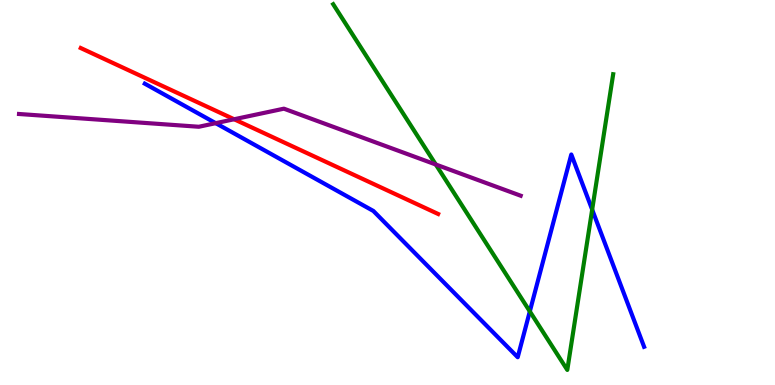[{'lines': ['blue', 'red'], 'intersections': []}, {'lines': ['green', 'red'], 'intersections': []}, {'lines': ['purple', 'red'], 'intersections': [{'x': 3.02, 'y': 6.9}]}, {'lines': ['blue', 'green'], 'intersections': [{'x': 6.84, 'y': 1.91}, {'x': 7.64, 'y': 4.56}]}, {'lines': ['blue', 'purple'], 'intersections': [{'x': 2.78, 'y': 6.8}]}, {'lines': ['green', 'purple'], 'intersections': [{'x': 5.62, 'y': 5.73}]}]